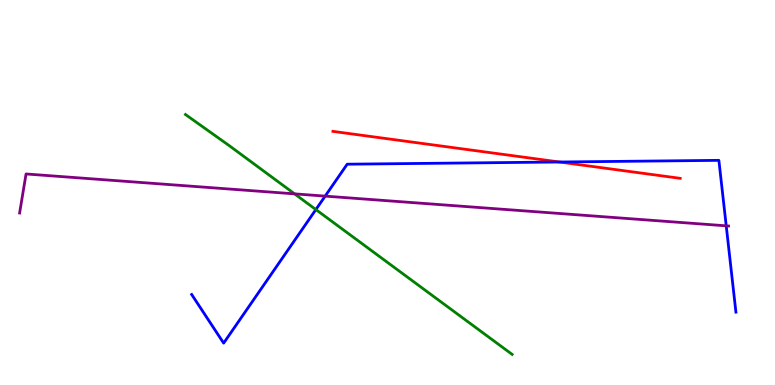[{'lines': ['blue', 'red'], 'intersections': [{'x': 7.22, 'y': 5.79}]}, {'lines': ['green', 'red'], 'intersections': []}, {'lines': ['purple', 'red'], 'intersections': []}, {'lines': ['blue', 'green'], 'intersections': [{'x': 4.08, 'y': 4.56}]}, {'lines': ['blue', 'purple'], 'intersections': [{'x': 4.2, 'y': 4.91}, {'x': 9.37, 'y': 4.13}]}, {'lines': ['green', 'purple'], 'intersections': [{'x': 3.8, 'y': 4.96}]}]